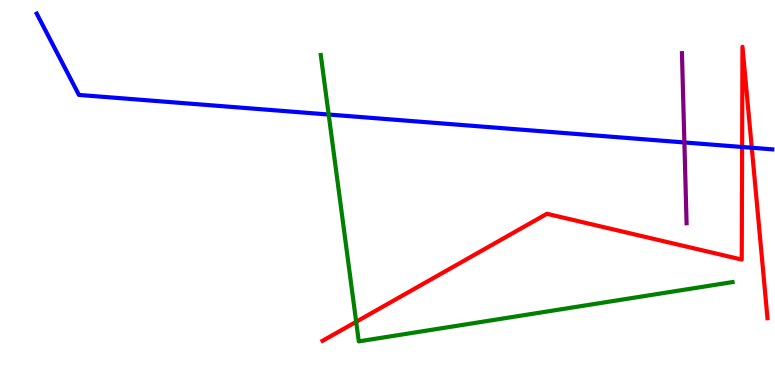[{'lines': ['blue', 'red'], 'intersections': [{'x': 9.58, 'y': 6.18}, {'x': 9.7, 'y': 6.16}]}, {'lines': ['green', 'red'], 'intersections': [{'x': 4.6, 'y': 1.64}]}, {'lines': ['purple', 'red'], 'intersections': []}, {'lines': ['blue', 'green'], 'intersections': [{'x': 4.24, 'y': 7.03}]}, {'lines': ['blue', 'purple'], 'intersections': [{'x': 8.83, 'y': 6.3}]}, {'lines': ['green', 'purple'], 'intersections': []}]